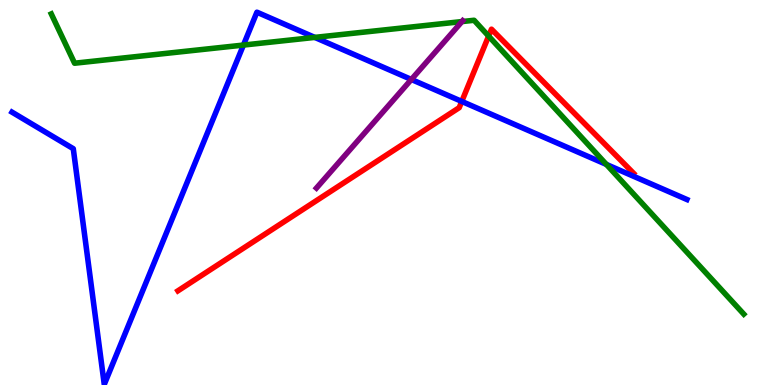[{'lines': ['blue', 'red'], 'intersections': [{'x': 5.96, 'y': 7.37}]}, {'lines': ['green', 'red'], 'intersections': [{'x': 6.3, 'y': 9.06}]}, {'lines': ['purple', 'red'], 'intersections': []}, {'lines': ['blue', 'green'], 'intersections': [{'x': 3.14, 'y': 8.83}, {'x': 4.06, 'y': 9.03}, {'x': 7.82, 'y': 5.73}]}, {'lines': ['blue', 'purple'], 'intersections': [{'x': 5.31, 'y': 7.94}]}, {'lines': ['green', 'purple'], 'intersections': [{'x': 5.96, 'y': 9.44}]}]